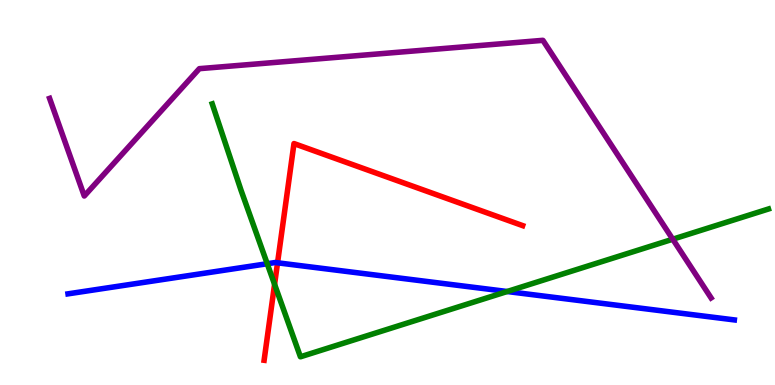[{'lines': ['blue', 'red'], 'intersections': [{'x': 3.58, 'y': 3.17}]}, {'lines': ['green', 'red'], 'intersections': [{'x': 3.54, 'y': 2.61}]}, {'lines': ['purple', 'red'], 'intersections': []}, {'lines': ['blue', 'green'], 'intersections': [{'x': 3.45, 'y': 3.15}, {'x': 6.54, 'y': 2.43}]}, {'lines': ['blue', 'purple'], 'intersections': []}, {'lines': ['green', 'purple'], 'intersections': [{'x': 8.68, 'y': 3.79}]}]